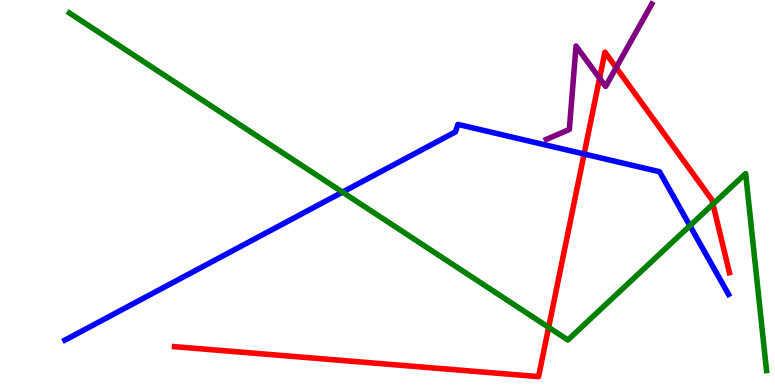[{'lines': ['blue', 'red'], 'intersections': [{'x': 7.54, 'y': 6.0}]}, {'lines': ['green', 'red'], 'intersections': [{'x': 7.08, 'y': 1.5}, {'x': 9.2, 'y': 4.7}]}, {'lines': ['purple', 'red'], 'intersections': [{'x': 7.74, 'y': 7.97}, {'x': 7.95, 'y': 8.24}]}, {'lines': ['blue', 'green'], 'intersections': [{'x': 4.42, 'y': 5.01}, {'x': 8.9, 'y': 4.14}]}, {'lines': ['blue', 'purple'], 'intersections': []}, {'lines': ['green', 'purple'], 'intersections': []}]